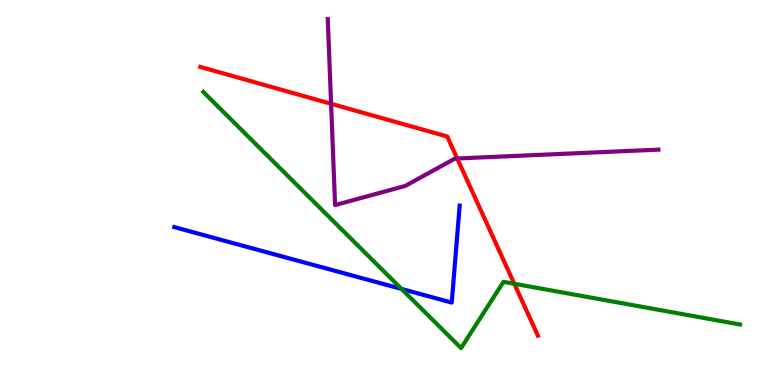[{'lines': ['blue', 'red'], 'intersections': []}, {'lines': ['green', 'red'], 'intersections': [{'x': 6.64, 'y': 2.63}]}, {'lines': ['purple', 'red'], 'intersections': [{'x': 4.27, 'y': 7.3}, {'x': 5.9, 'y': 5.88}]}, {'lines': ['blue', 'green'], 'intersections': [{'x': 5.18, 'y': 2.5}]}, {'lines': ['blue', 'purple'], 'intersections': []}, {'lines': ['green', 'purple'], 'intersections': []}]